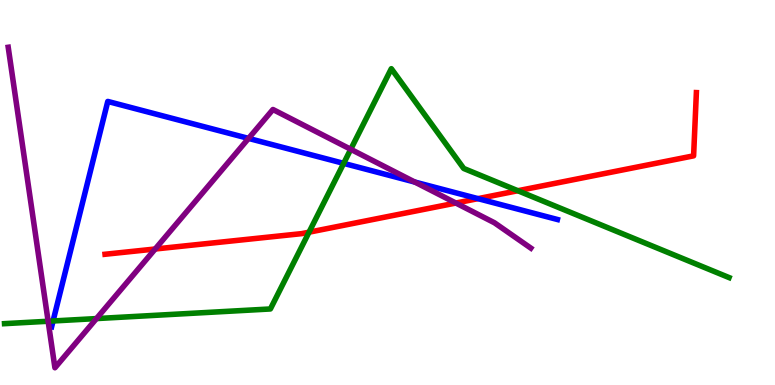[{'lines': ['blue', 'red'], 'intersections': [{'x': 6.17, 'y': 4.84}]}, {'lines': ['green', 'red'], 'intersections': [{'x': 3.99, 'y': 3.97}, {'x': 6.68, 'y': 5.05}]}, {'lines': ['purple', 'red'], 'intersections': [{'x': 2.0, 'y': 3.53}, {'x': 5.88, 'y': 4.73}]}, {'lines': ['blue', 'green'], 'intersections': [{'x': 0.685, 'y': 1.66}, {'x': 4.43, 'y': 5.76}]}, {'lines': ['blue', 'purple'], 'intersections': [{'x': 3.21, 'y': 6.41}, {'x': 5.35, 'y': 5.27}]}, {'lines': ['green', 'purple'], 'intersections': [{'x': 0.621, 'y': 1.66}, {'x': 1.24, 'y': 1.73}, {'x': 4.53, 'y': 6.12}]}]